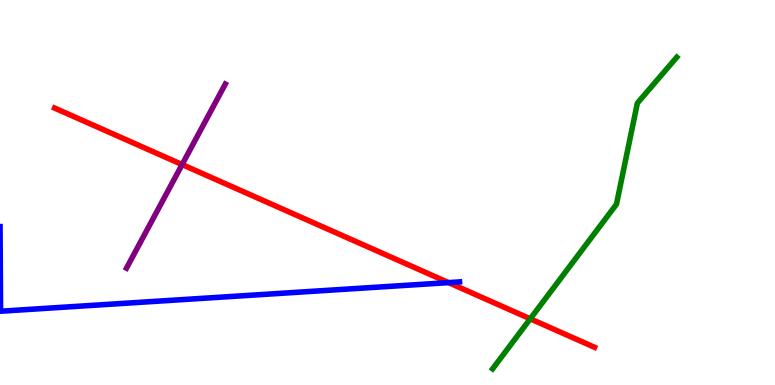[{'lines': ['blue', 'red'], 'intersections': [{'x': 5.79, 'y': 2.66}]}, {'lines': ['green', 'red'], 'intersections': [{'x': 6.84, 'y': 1.72}]}, {'lines': ['purple', 'red'], 'intersections': [{'x': 2.35, 'y': 5.73}]}, {'lines': ['blue', 'green'], 'intersections': []}, {'lines': ['blue', 'purple'], 'intersections': []}, {'lines': ['green', 'purple'], 'intersections': []}]